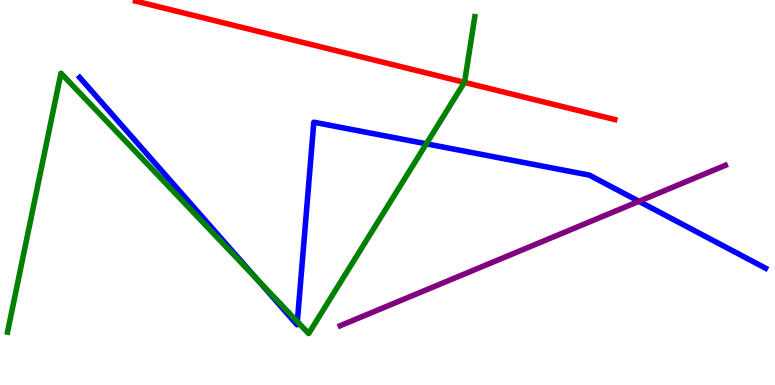[{'lines': ['blue', 'red'], 'intersections': []}, {'lines': ['green', 'red'], 'intersections': [{'x': 5.99, 'y': 7.86}]}, {'lines': ['purple', 'red'], 'intersections': []}, {'lines': ['blue', 'green'], 'intersections': [{'x': 3.32, 'y': 2.74}, {'x': 3.84, 'y': 1.65}, {'x': 5.5, 'y': 6.26}]}, {'lines': ['blue', 'purple'], 'intersections': [{'x': 8.24, 'y': 4.77}]}, {'lines': ['green', 'purple'], 'intersections': []}]